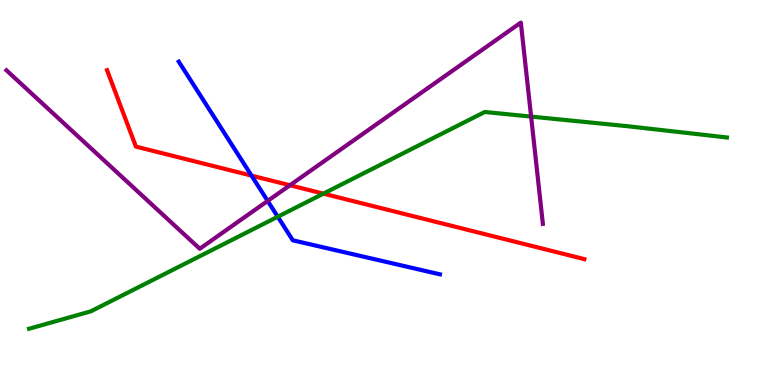[{'lines': ['blue', 'red'], 'intersections': [{'x': 3.25, 'y': 5.44}]}, {'lines': ['green', 'red'], 'intersections': [{'x': 4.17, 'y': 4.97}]}, {'lines': ['purple', 'red'], 'intersections': [{'x': 3.74, 'y': 5.19}]}, {'lines': ['blue', 'green'], 'intersections': [{'x': 3.58, 'y': 4.37}]}, {'lines': ['blue', 'purple'], 'intersections': [{'x': 3.45, 'y': 4.78}]}, {'lines': ['green', 'purple'], 'intersections': [{'x': 6.85, 'y': 6.97}]}]